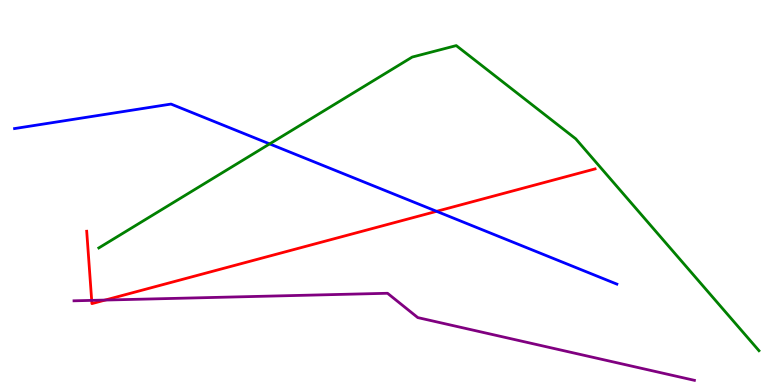[{'lines': ['blue', 'red'], 'intersections': [{'x': 5.63, 'y': 4.51}]}, {'lines': ['green', 'red'], 'intersections': []}, {'lines': ['purple', 'red'], 'intersections': [{'x': 1.18, 'y': 2.2}, {'x': 1.36, 'y': 2.21}]}, {'lines': ['blue', 'green'], 'intersections': [{'x': 3.48, 'y': 6.26}]}, {'lines': ['blue', 'purple'], 'intersections': []}, {'lines': ['green', 'purple'], 'intersections': []}]